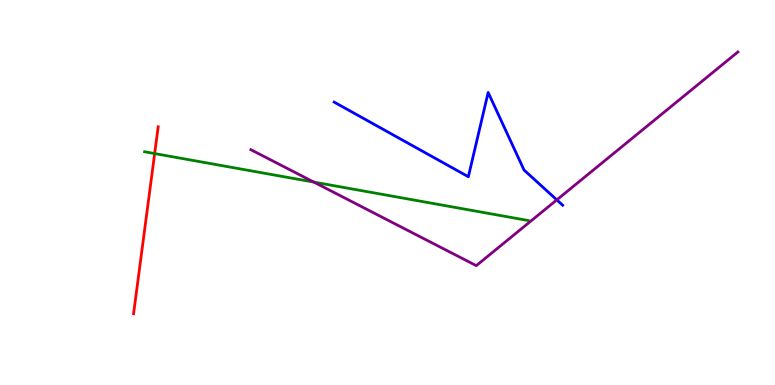[{'lines': ['blue', 'red'], 'intersections': []}, {'lines': ['green', 'red'], 'intersections': [{'x': 2.0, 'y': 6.01}]}, {'lines': ['purple', 'red'], 'intersections': []}, {'lines': ['blue', 'green'], 'intersections': []}, {'lines': ['blue', 'purple'], 'intersections': [{'x': 7.18, 'y': 4.81}]}, {'lines': ['green', 'purple'], 'intersections': [{'x': 4.05, 'y': 5.27}]}]